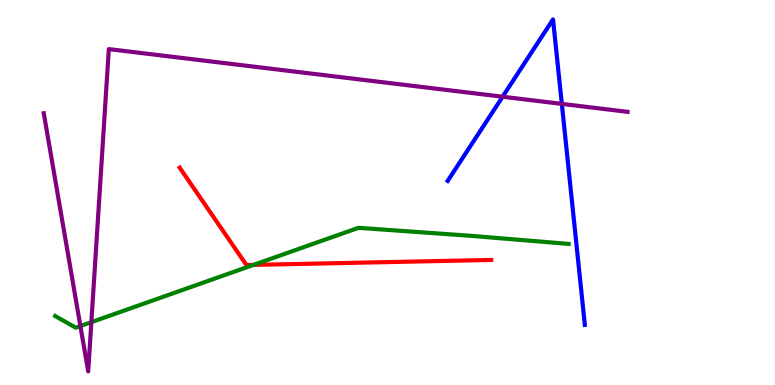[{'lines': ['blue', 'red'], 'intersections': []}, {'lines': ['green', 'red'], 'intersections': [{'x': 3.27, 'y': 3.12}]}, {'lines': ['purple', 'red'], 'intersections': []}, {'lines': ['blue', 'green'], 'intersections': []}, {'lines': ['blue', 'purple'], 'intersections': [{'x': 6.49, 'y': 7.49}, {'x': 7.25, 'y': 7.3}]}, {'lines': ['green', 'purple'], 'intersections': [{'x': 1.04, 'y': 1.53}, {'x': 1.18, 'y': 1.63}]}]